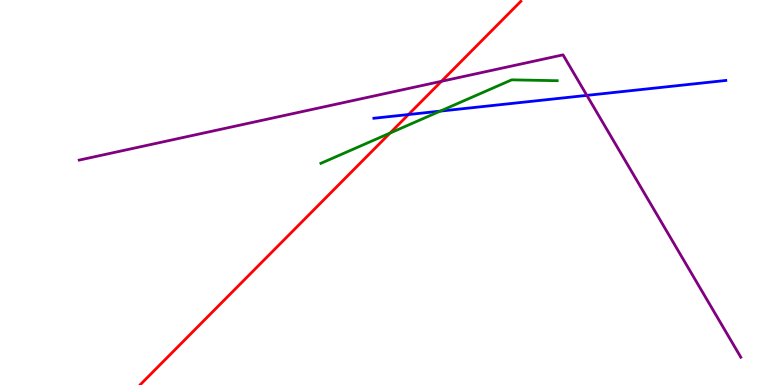[{'lines': ['blue', 'red'], 'intersections': [{'x': 5.27, 'y': 7.02}]}, {'lines': ['green', 'red'], 'intersections': [{'x': 5.03, 'y': 6.54}]}, {'lines': ['purple', 'red'], 'intersections': [{'x': 5.7, 'y': 7.89}]}, {'lines': ['blue', 'green'], 'intersections': [{'x': 5.68, 'y': 7.11}]}, {'lines': ['blue', 'purple'], 'intersections': [{'x': 7.57, 'y': 7.52}]}, {'lines': ['green', 'purple'], 'intersections': []}]